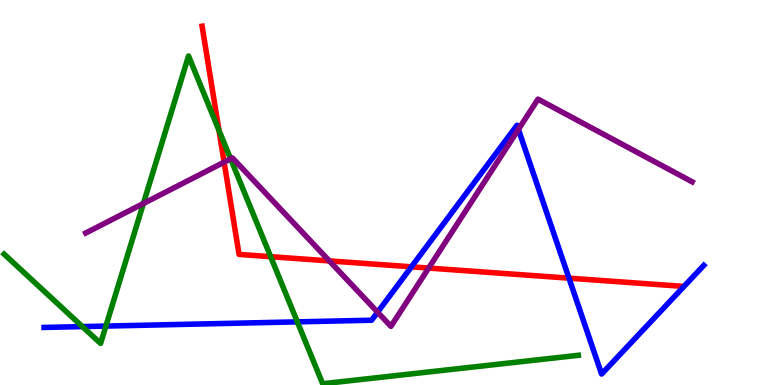[{'lines': ['blue', 'red'], 'intersections': [{'x': 5.31, 'y': 3.07}, {'x': 7.34, 'y': 2.78}]}, {'lines': ['green', 'red'], 'intersections': [{'x': 2.83, 'y': 6.61}, {'x': 3.49, 'y': 3.33}]}, {'lines': ['purple', 'red'], 'intersections': [{'x': 2.89, 'y': 5.79}, {'x': 4.25, 'y': 3.22}, {'x': 5.53, 'y': 3.04}]}, {'lines': ['blue', 'green'], 'intersections': [{'x': 1.06, 'y': 1.52}, {'x': 1.37, 'y': 1.53}, {'x': 3.84, 'y': 1.64}]}, {'lines': ['blue', 'purple'], 'intersections': [{'x': 4.87, 'y': 1.89}, {'x': 6.69, 'y': 6.64}]}, {'lines': ['green', 'purple'], 'intersections': [{'x': 1.85, 'y': 4.71}, {'x': 2.98, 'y': 5.87}]}]